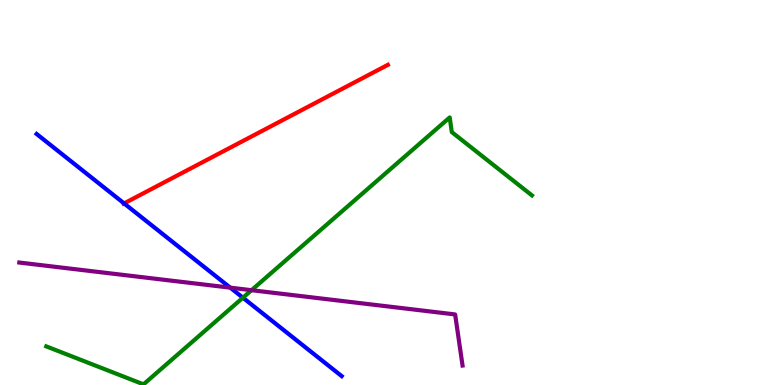[{'lines': ['blue', 'red'], 'intersections': [{'x': 1.6, 'y': 4.72}]}, {'lines': ['green', 'red'], 'intersections': []}, {'lines': ['purple', 'red'], 'intersections': []}, {'lines': ['blue', 'green'], 'intersections': [{'x': 3.13, 'y': 2.27}]}, {'lines': ['blue', 'purple'], 'intersections': [{'x': 2.97, 'y': 2.53}]}, {'lines': ['green', 'purple'], 'intersections': [{'x': 3.25, 'y': 2.46}]}]